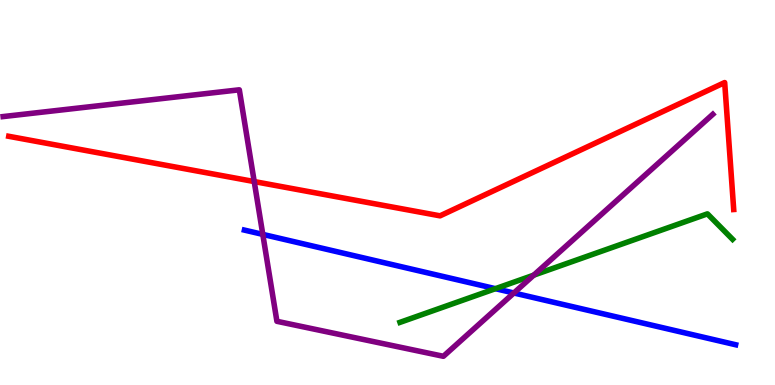[{'lines': ['blue', 'red'], 'intersections': []}, {'lines': ['green', 'red'], 'intersections': []}, {'lines': ['purple', 'red'], 'intersections': [{'x': 3.28, 'y': 5.28}]}, {'lines': ['blue', 'green'], 'intersections': [{'x': 6.39, 'y': 2.5}]}, {'lines': ['blue', 'purple'], 'intersections': [{'x': 3.39, 'y': 3.91}, {'x': 6.63, 'y': 2.39}]}, {'lines': ['green', 'purple'], 'intersections': [{'x': 6.89, 'y': 2.85}]}]